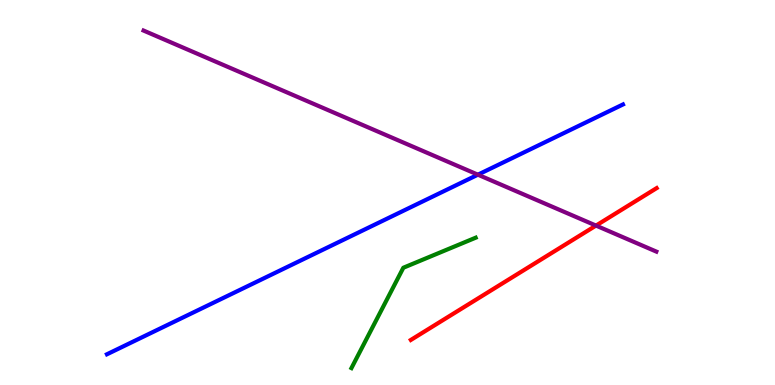[{'lines': ['blue', 'red'], 'intersections': []}, {'lines': ['green', 'red'], 'intersections': []}, {'lines': ['purple', 'red'], 'intersections': [{'x': 7.69, 'y': 4.14}]}, {'lines': ['blue', 'green'], 'intersections': []}, {'lines': ['blue', 'purple'], 'intersections': [{'x': 6.17, 'y': 5.46}]}, {'lines': ['green', 'purple'], 'intersections': []}]